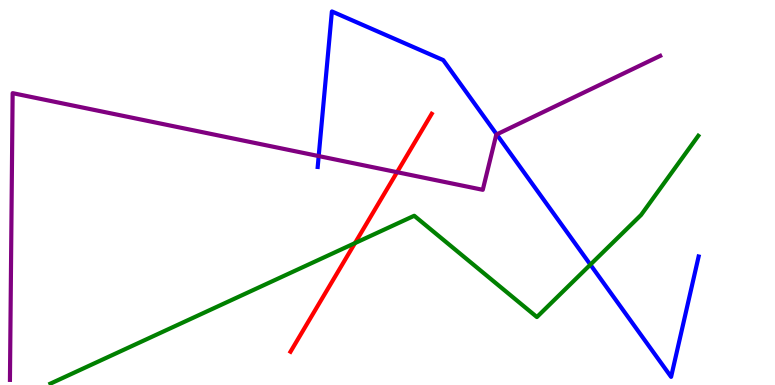[{'lines': ['blue', 'red'], 'intersections': []}, {'lines': ['green', 'red'], 'intersections': [{'x': 4.58, 'y': 3.69}]}, {'lines': ['purple', 'red'], 'intersections': [{'x': 5.12, 'y': 5.53}]}, {'lines': ['blue', 'green'], 'intersections': [{'x': 7.62, 'y': 3.13}]}, {'lines': ['blue', 'purple'], 'intersections': [{'x': 4.11, 'y': 5.95}, {'x': 6.41, 'y': 6.51}]}, {'lines': ['green', 'purple'], 'intersections': []}]